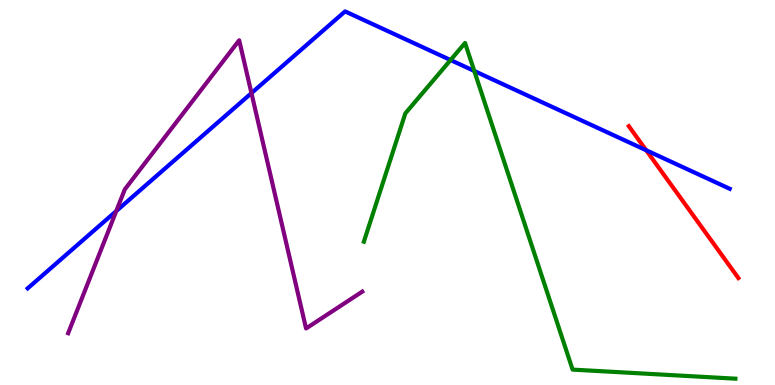[{'lines': ['blue', 'red'], 'intersections': [{'x': 8.34, 'y': 6.1}]}, {'lines': ['green', 'red'], 'intersections': []}, {'lines': ['purple', 'red'], 'intersections': []}, {'lines': ['blue', 'green'], 'intersections': [{'x': 5.81, 'y': 8.44}, {'x': 6.12, 'y': 8.16}]}, {'lines': ['blue', 'purple'], 'intersections': [{'x': 1.5, 'y': 4.52}, {'x': 3.24, 'y': 7.58}]}, {'lines': ['green', 'purple'], 'intersections': []}]